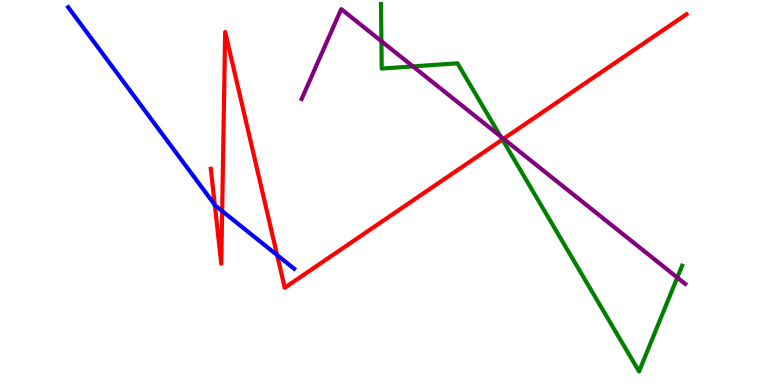[{'lines': ['blue', 'red'], 'intersections': [{'x': 2.77, 'y': 4.68}, {'x': 2.87, 'y': 4.52}, {'x': 3.58, 'y': 3.37}]}, {'lines': ['green', 'red'], 'intersections': [{'x': 6.48, 'y': 6.38}]}, {'lines': ['purple', 'red'], 'intersections': [{'x': 6.5, 'y': 6.4}]}, {'lines': ['blue', 'green'], 'intersections': []}, {'lines': ['blue', 'purple'], 'intersections': []}, {'lines': ['green', 'purple'], 'intersections': [{'x': 4.92, 'y': 8.93}, {'x': 5.33, 'y': 8.28}, {'x': 6.46, 'y': 6.46}, {'x': 8.74, 'y': 2.79}]}]